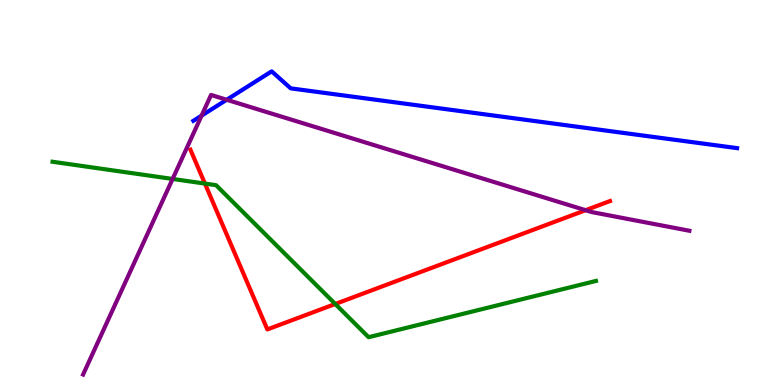[{'lines': ['blue', 'red'], 'intersections': []}, {'lines': ['green', 'red'], 'intersections': [{'x': 2.64, 'y': 5.23}, {'x': 4.33, 'y': 2.1}]}, {'lines': ['purple', 'red'], 'intersections': [{'x': 7.56, 'y': 4.54}]}, {'lines': ['blue', 'green'], 'intersections': []}, {'lines': ['blue', 'purple'], 'intersections': [{'x': 2.6, 'y': 7.0}, {'x': 2.93, 'y': 7.41}]}, {'lines': ['green', 'purple'], 'intersections': [{'x': 2.23, 'y': 5.35}]}]